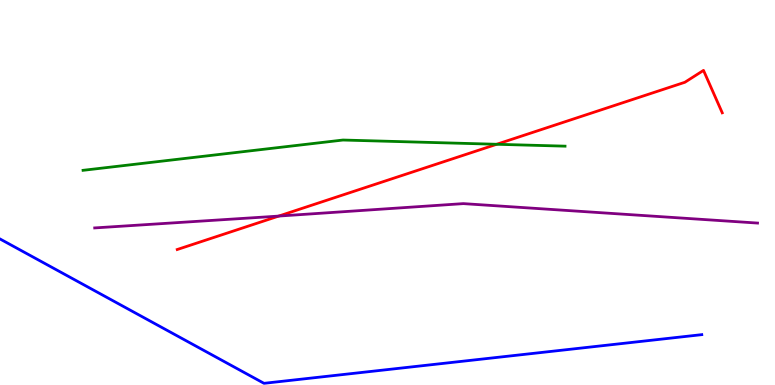[{'lines': ['blue', 'red'], 'intersections': []}, {'lines': ['green', 'red'], 'intersections': [{'x': 6.41, 'y': 6.25}]}, {'lines': ['purple', 'red'], 'intersections': [{'x': 3.6, 'y': 4.39}]}, {'lines': ['blue', 'green'], 'intersections': []}, {'lines': ['blue', 'purple'], 'intersections': []}, {'lines': ['green', 'purple'], 'intersections': []}]